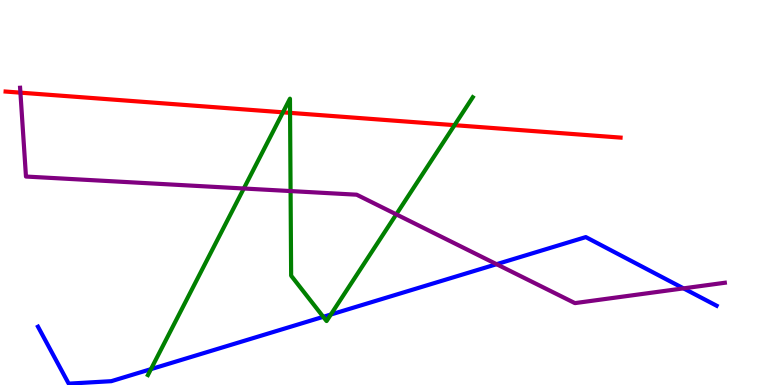[{'lines': ['blue', 'red'], 'intersections': []}, {'lines': ['green', 'red'], 'intersections': [{'x': 3.65, 'y': 7.08}, {'x': 3.74, 'y': 7.07}, {'x': 5.86, 'y': 6.75}]}, {'lines': ['purple', 'red'], 'intersections': [{'x': 0.263, 'y': 7.59}]}, {'lines': ['blue', 'green'], 'intersections': [{'x': 1.95, 'y': 0.412}, {'x': 4.17, 'y': 1.77}, {'x': 4.27, 'y': 1.83}]}, {'lines': ['blue', 'purple'], 'intersections': [{'x': 6.41, 'y': 3.14}, {'x': 8.82, 'y': 2.51}]}, {'lines': ['green', 'purple'], 'intersections': [{'x': 3.15, 'y': 5.1}, {'x': 3.75, 'y': 5.04}, {'x': 5.11, 'y': 4.43}]}]